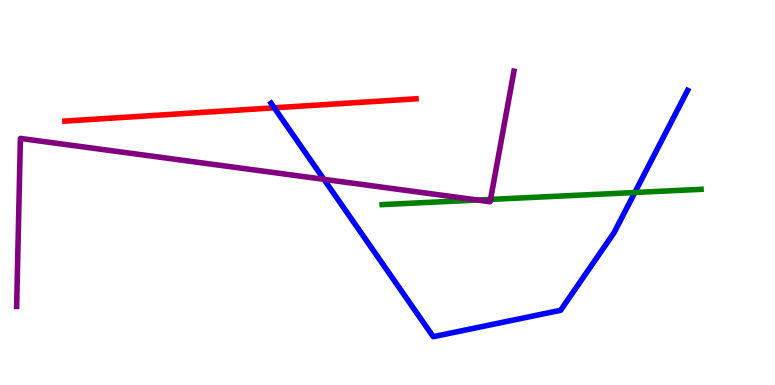[{'lines': ['blue', 'red'], 'intersections': [{'x': 3.54, 'y': 7.2}]}, {'lines': ['green', 'red'], 'intersections': []}, {'lines': ['purple', 'red'], 'intersections': []}, {'lines': ['blue', 'green'], 'intersections': [{'x': 8.19, 'y': 5.0}]}, {'lines': ['blue', 'purple'], 'intersections': [{'x': 4.18, 'y': 5.34}]}, {'lines': ['green', 'purple'], 'intersections': [{'x': 6.16, 'y': 4.8}, {'x': 6.33, 'y': 4.82}]}]